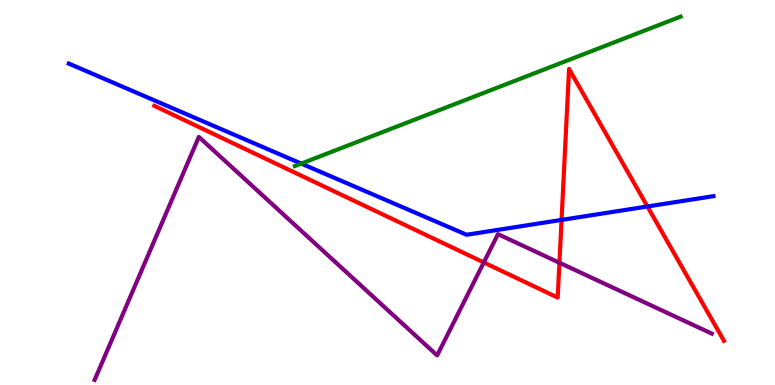[{'lines': ['blue', 'red'], 'intersections': [{'x': 7.25, 'y': 4.29}, {'x': 8.35, 'y': 4.64}]}, {'lines': ['green', 'red'], 'intersections': []}, {'lines': ['purple', 'red'], 'intersections': [{'x': 6.24, 'y': 3.18}, {'x': 7.22, 'y': 3.18}]}, {'lines': ['blue', 'green'], 'intersections': [{'x': 3.89, 'y': 5.75}]}, {'lines': ['blue', 'purple'], 'intersections': []}, {'lines': ['green', 'purple'], 'intersections': []}]